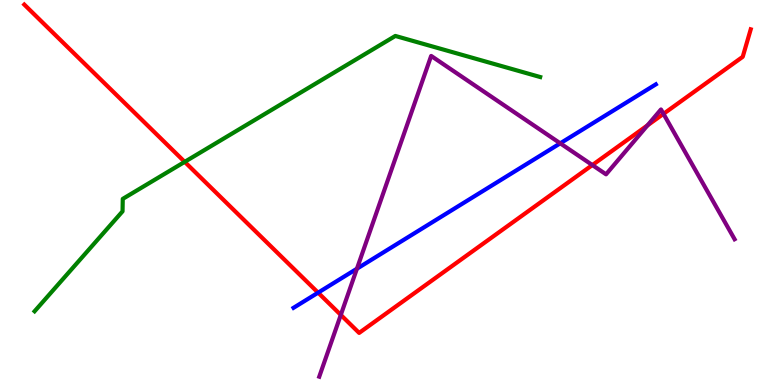[{'lines': ['blue', 'red'], 'intersections': [{'x': 4.1, 'y': 2.4}]}, {'lines': ['green', 'red'], 'intersections': [{'x': 2.38, 'y': 5.8}]}, {'lines': ['purple', 'red'], 'intersections': [{'x': 4.4, 'y': 1.82}, {'x': 7.64, 'y': 5.71}, {'x': 8.36, 'y': 6.74}, {'x': 8.56, 'y': 7.04}]}, {'lines': ['blue', 'green'], 'intersections': []}, {'lines': ['blue', 'purple'], 'intersections': [{'x': 4.61, 'y': 3.02}, {'x': 7.23, 'y': 6.28}]}, {'lines': ['green', 'purple'], 'intersections': []}]